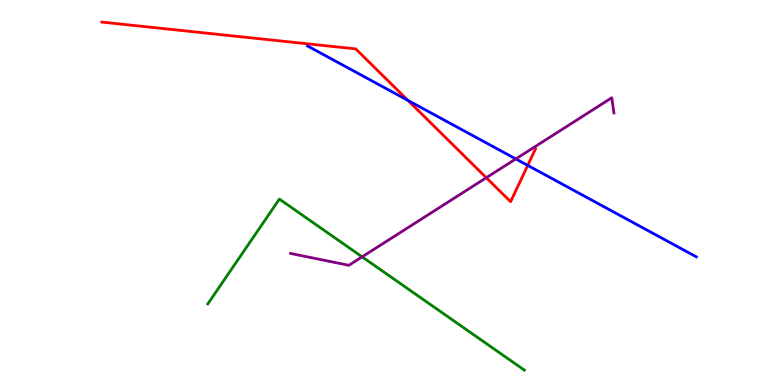[{'lines': ['blue', 'red'], 'intersections': [{'x': 5.26, 'y': 7.39}, {'x': 6.81, 'y': 5.7}]}, {'lines': ['green', 'red'], 'intersections': []}, {'lines': ['purple', 'red'], 'intersections': [{'x': 6.27, 'y': 5.38}]}, {'lines': ['blue', 'green'], 'intersections': []}, {'lines': ['blue', 'purple'], 'intersections': [{'x': 6.66, 'y': 5.87}]}, {'lines': ['green', 'purple'], 'intersections': [{'x': 4.67, 'y': 3.33}]}]